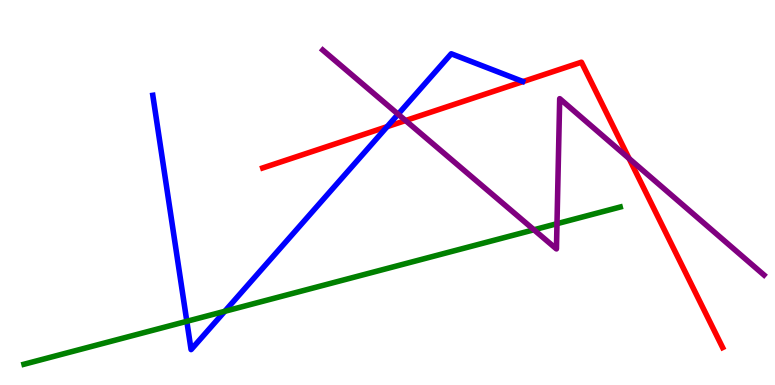[{'lines': ['blue', 'red'], 'intersections': [{'x': 5.0, 'y': 6.71}]}, {'lines': ['green', 'red'], 'intersections': []}, {'lines': ['purple', 'red'], 'intersections': [{'x': 5.23, 'y': 6.87}, {'x': 8.12, 'y': 5.88}]}, {'lines': ['blue', 'green'], 'intersections': [{'x': 2.41, 'y': 1.65}, {'x': 2.9, 'y': 1.91}]}, {'lines': ['blue', 'purple'], 'intersections': [{'x': 5.14, 'y': 7.03}]}, {'lines': ['green', 'purple'], 'intersections': [{'x': 6.89, 'y': 4.03}, {'x': 7.19, 'y': 4.19}]}]